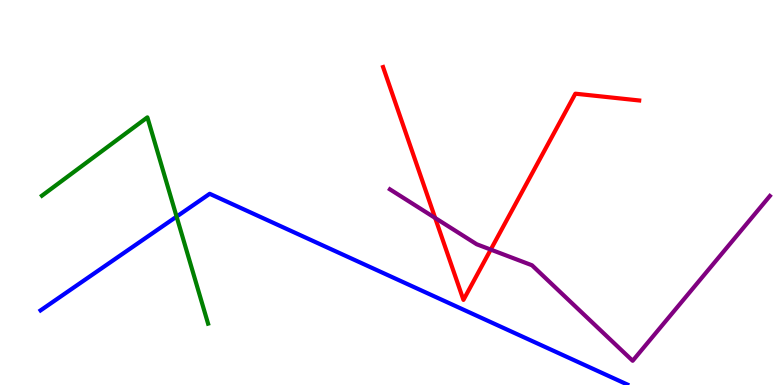[{'lines': ['blue', 'red'], 'intersections': []}, {'lines': ['green', 'red'], 'intersections': []}, {'lines': ['purple', 'red'], 'intersections': [{'x': 5.62, 'y': 4.34}, {'x': 6.33, 'y': 3.52}]}, {'lines': ['blue', 'green'], 'intersections': [{'x': 2.28, 'y': 4.37}]}, {'lines': ['blue', 'purple'], 'intersections': []}, {'lines': ['green', 'purple'], 'intersections': []}]